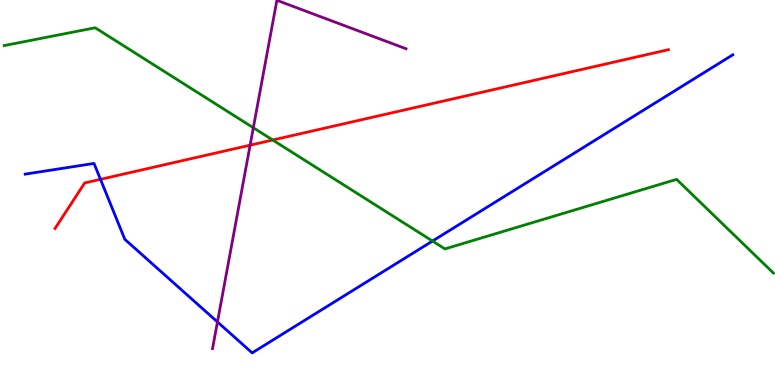[{'lines': ['blue', 'red'], 'intersections': [{'x': 1.3, 'y': 5.34}]}, {'lines': ['green', 'red'], 'intersections': [{'x': 3.52, 'y': 6.36}]}, {'lines': ['purple', 'red'], 'intersections': [{'x': 3.23, 'y': 6.23}]}, {'lines': ['blue', 'green'], 'intersections': [{'x': 5.58, 'y': 3.74}]}, {'lines': ['blue', 'purple'], 'intersections': [{'x': 2.81, 'y': 1.64}]}, {'lines': ['green', 'purple'], 'intersections': [{'x': 3.27, 'y': 6.68}]}]